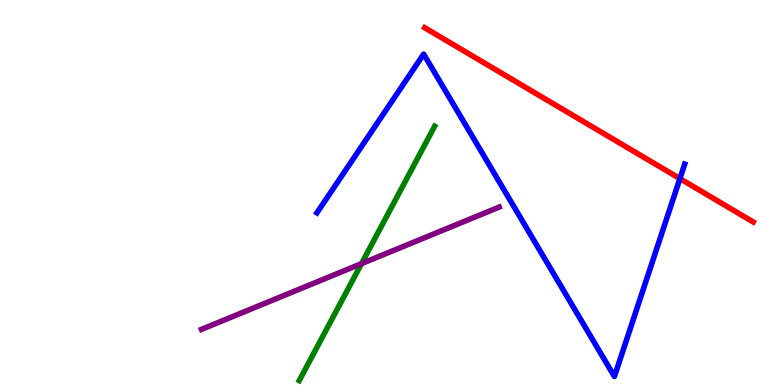[{'lines': ['blue', 'red'], 'intersections': [{'x': 8.77, 'y': 5.36}]}, {'lines': ['green', 'red'], 'intersections': []}, {'lines': ['purple', 'red'], 'intersections': []}, {'lines': ['blue', 'green'], 'intersections': []}, {'lines': ['blue', 'purple'], 'intersections': []}, {'lines': ['green', 'purple'], 'intersections': [{'x': 4.66, 'y': 3.15}]}]